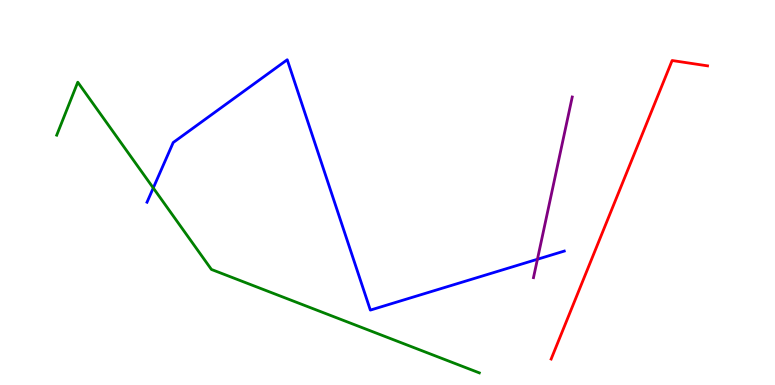[{'lines': ['blue', 'red'], 'intersections': []}, {'lines': ['green', 'red'], 'intersections': []}, {'lines': ['purple', 'red'], 'intersections': []}, {'lines': ['blue', 'green'], 'intersections': [{'x': 1.98, 'y': 5.12}]}, {'lines': ['blue', 'purple'], 'intersections': [{'x': 6.93, 'y': 3.27}]}, {'lines': ['green', 'purple'], 'intersections': []}]